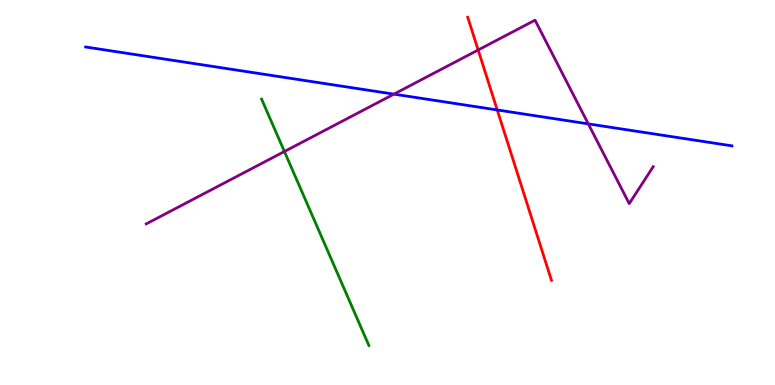[{'lines': ['blue', 'red'], 'intersections': [{'x': 6.42, 'y': 7.14}]}, {'lines': ['green', 'red'], 'intersections': []}, {'lines': ['purple', 'red'], 'intersections': [{'x': 6.17, 'y': 8.7}]}, {'lines': ['blue', 'green'], 'intersections': []}, {'lines': ['blue', 'purple'], 'intersections': [{'x': 5.08, 'y': 7.55}, {'x': 7.59, 'y': 6.78}]}, {'lines': ['green', 'purple'], 'intersections': [{'x': 3.67, 'y': 6.06}]}]